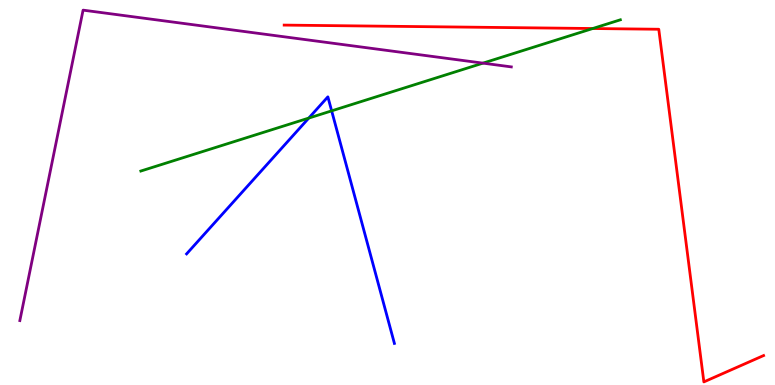[{'lines': ['blue', 'red'], 'intersections': []}, {'lines': ['green', 'red'], 'intersections': [{'x': 7.65, 'y': 9.26}]}, {'lines': ['purple', 'red'], 'intersections': []}, {'lines': ['blue', 'green'], 'intersections': [{'x': 3.98, 'y': 6.93}, {'x': 4.28, 'y': 7.12}]}, {'lines': ['blue', 'purple'], 'intersections': []}, {'lines': ['green', 'purple'], 'intersections': [{'x': 6.23, 'y': 8.36}]}]